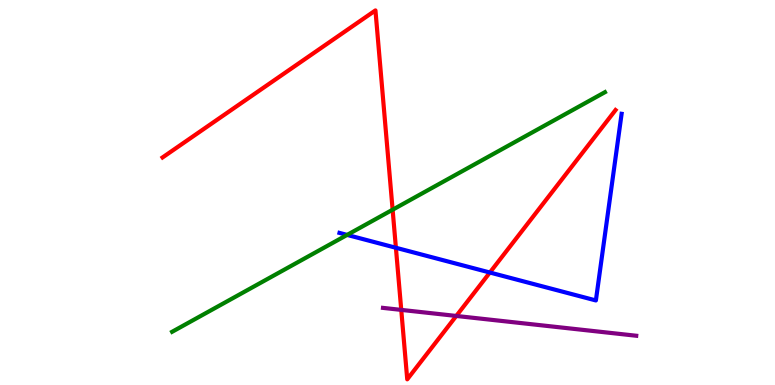[{'lines': ['blue', 'red'], 'intersections': [{'x': 5.11, 'y': 3.56}, {'x': 6.32, 'y': 2.92}]}, {'lines': ['green', 'red'], 'intersections': [{'x': 5.07, 'y': 4.55}]}, {'lines': ['purple', 'red'], 'intersections': [{'x': 5.18, 'y': 1.95}, {'x': 5.89, 'y': 1.79}]}, {'lines': ['blue', 'green'], 'intersections': [{'x': 4.48, 'y': 3.9}]}, {'lines': ['blue', 'purple'], 'intersections': []}, {'lines': ['green', 'purple'], 'intersections': []}]